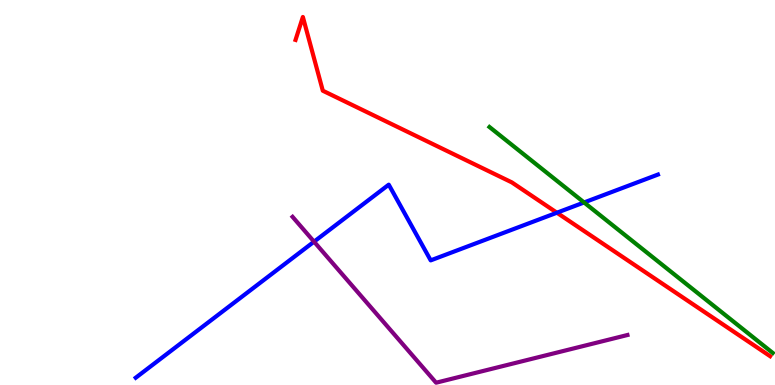[{'lines': ['blue', 'red'], 'intersections': [{'x': 7.19, 'y': 4.47}]}, {'lines': ['green', 'red'], 'intersections': []}, {'lines': ['purple', 'red'], 'intersections': []}, {'lines': ['blue', 'green'], 'intersections': [{'x': 7.54, 'y': 4.74}]}, {'lines': ['blue', 'purple'], 'intersections': [{'x': 4.05, 'y': 3.72}]}, {'lines': ['green', 'purple'], 'intersections': []}]